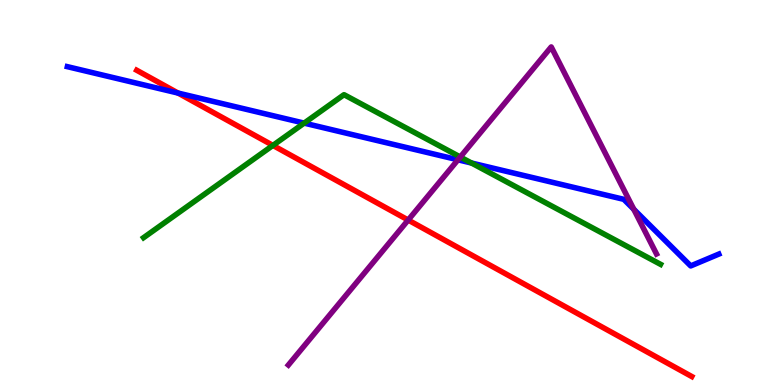[{'lines': ['blue', 'red'], 'intersections': [{'x': 2.3, 'y': 7.58}]}, {'lines': ['green', 'red'], 'intersections': [{'x': 3.52, 'y': 6.22}]}, {'lines': ['purple', 'red'], 'intersections': [{'x': 5.27, 'y': 4.28}]}, {'lines': ['blue', 'green'], 'intersections': [{'x': 3.92, 'y': 6.8}, {'x': 6.08, 'y': 5.77}]}, {'lines': ['blue', 'purple'], 'intersections': [{'x': 5.91, 'y': 5.85}, {'x': 8.18, 'y': 4.56}]}, {'lines': ['green', 'purple'], 'intersections': [{'x': 5.94, 'y': 5.92}]}]